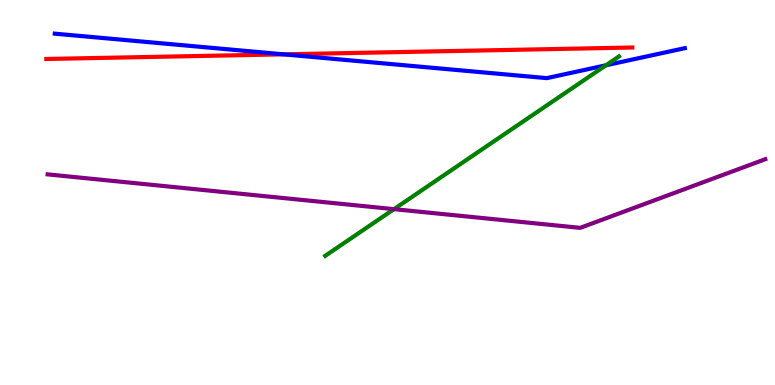[{'lines': ['blue', 'red'], 'intersections': [{'x': 3.66, 'y': 8.59}]}, {'lines': ['green', 'red'], 'intersections': []}, {'lines': ['purple', 'red'], 'intersections': []}, {'lines': ['blue', 'green'], 'intersections': [{'x': 7.82, 'y': 8.3}]}, {'lines': ['blue', 'purple'], 'intersections': []}, {'lines': ['green', 'purple'], 'intersections': [{'x': 5.08, 'y': 4.57}]}]